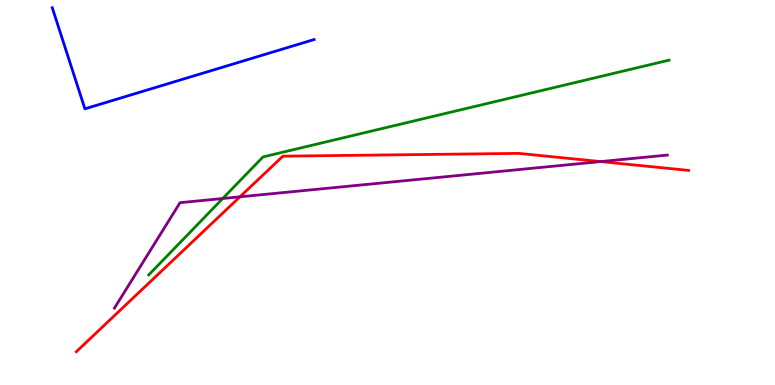[{'lines': ['blue', 'red'], 'intersections': []}, {'lines': ['green', 'red'], 'intersections': []}, {'lines': ['purple', 'red'], 'intersections': [{'x': 3.1, 'y': 4.89}, {'x': 7.75, 'y': 5.8}]}, {'lines': ['blue', 'green'], 'intersections': []}, {'lines': ['blue', 'purple'], 'intersections': []}, {'lines': ['green', 'purple'], 'intersections': [{'x': 2.87, 'y': 4.84}]}]